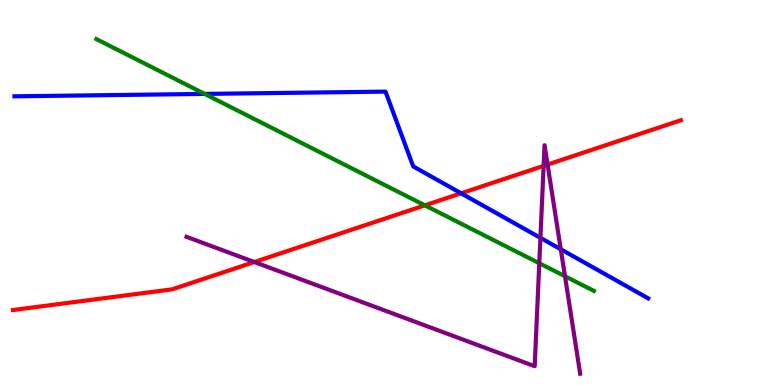[{'lines': ['blue', 'red'], 'intersections': [{'x': 5.95, 'y': 4.98}]}, {'lines': ['green', 'red'], 'intersections': [{'x': 5.48, 'y': 4.67}]}, {'lines': ['purple', 'red'], 'intersections': [{'x': 3.28, 'y': 3.19}, {'x': 7.01, 'y': 5.69}, {'x': 7.07, 'y': 5.73}]}, {'lines': ['blue', 'green'], 'intersections': [{'x': 2.64, 'y': 7.56}]}, {'lines': ['blue', 'purple'], 'intersections': [{'x': 6.97, 'y': 3.82}, {'x': 7.24, 'y': 3.53}]}, {'lines': ['green', 'purple'], 'intersections': [{'x': 6.96, 'y': 3.16}, {'x': 7.29, 'y': 2.82}]}]